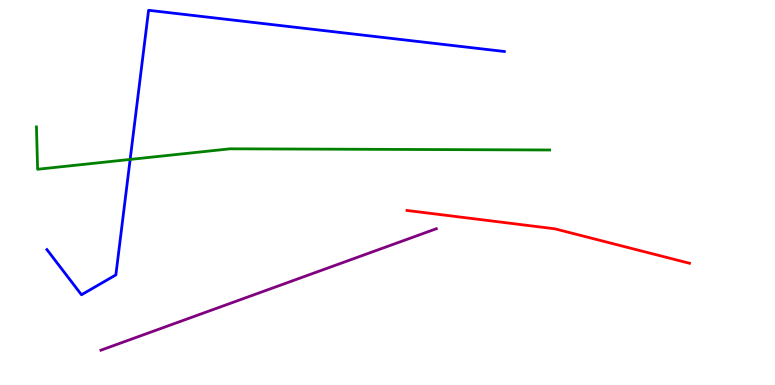[{'lines': ['blue', 'red'], 'intersections': []}, {'lines': ['green', 'red'], 'intersections': []}, {'lines': ['purple', 'red'], 'intersections': []}, {'lines': ['blue', 'green'], 'intersections': [{'x': 1.68, 'y': 5.86}]}, {'lines': ['blue', 'purple'], 'intersections': []}, {'lines': ['green', 'purple'], 'intersections': []}]